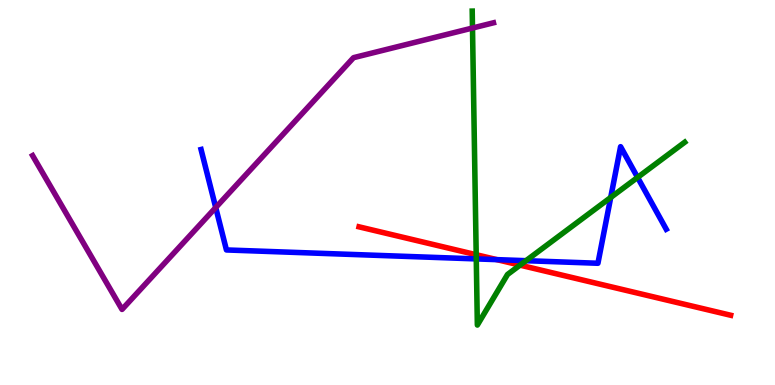[{'lines': ['blue', 'red'], 'intersections': [{'x': 6.41, 'y': 3.26}]}, {'lines': ['green', 'red'], 'intersections': [{'x': 6.14, 'y': 3.38}, {'x': 6.71, 'y': 3.11}]}, {'lines': ['purple', 'red'], 'intersections': []}, {'lines': ['blue', 'green'], 'intersections': [{'x': 6.15, 'y': 3.28}, {'x': 6.79, 'y': 3.23}, {'x': 7.88, 'y': 4.87}, {'x': 8.23, 'y': 5.39}]}, {'lines': ['blue', 'purple'], 'intersections': [{'x': 2.78, 'y': 4.61}]}, {'lines': ['green', 'purple'], 'intersections': [{'x': 6.1, 'y': 9.27}]}]